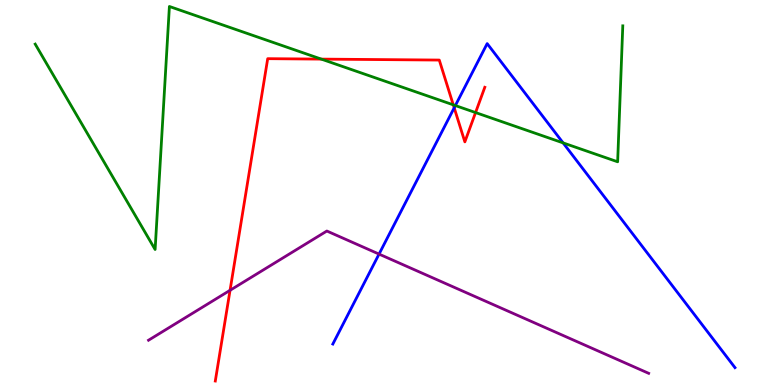[{'lines': ['blue', 'red'], 'intersections': [{'x': 5.86, 'y': 7.2}]}, {'lines': ['green', 'red'], 'intersections': [{'x': 4.15, 'y': 8.46}, {'x': 5.85, 'y': 7.28}, {'x': 6.14, 'y': 7.08}]}, {'lines': ['purple', 'red'], 'intersections': [{'x': 2.97, 'y': 2.46}]}, {'lines': ['blue', 'green'], 'intersections': [{'x': 5.88, 'y': 7.26}, {'x': 7.27, 'y': 6.29}]}, {'lines': ['blue', 'purple'], 'intersections': [{'x': 4.89, 'y': 3.4}]}, {'lines': ['green', 'purple'], 'intersections': []}]